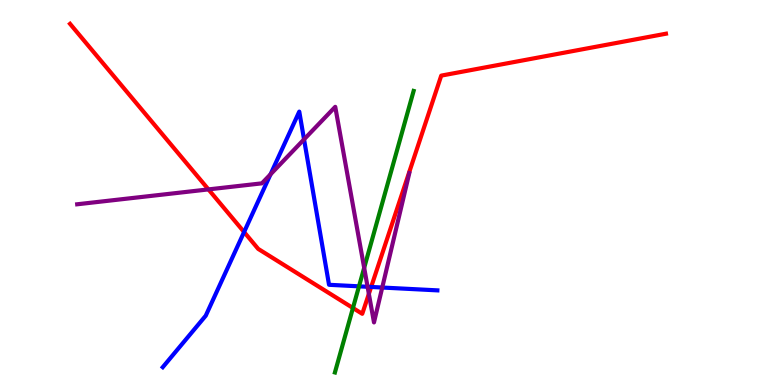[{'lines': ['blue', 'red'], 'intersections': [{'x': 3.15, 'y': 3.97}, {'x': 4.79, 'y': 2.55}]}, {'lines': ['green', 'red'], 'intersections': [{'x': 4.55, 'y': 2.0}]}, {'lines': ['purple', 'red'], 'intersections': [{'x': 2.69, 'y': 5.08}, {'x': 4.76, 'y': 2.37}]}, {'lines': ['blue', 'green'], 'intersections': [{'x': 4.63, 'y': 2.56}]}, {'lines': ['blue', 'purple'], 'intersections': [{'x': 3.49, 'y': 5.47}, {'x': 3.92, 'y': 6.38}, {'x': 4.74, 'y': 2.55}, {'x': 4.93, 'y': 2.53}]}, {'lines': ['green', 'purple'], 'intersections': [{'x': 4.7, 'y': 3.04}]}]